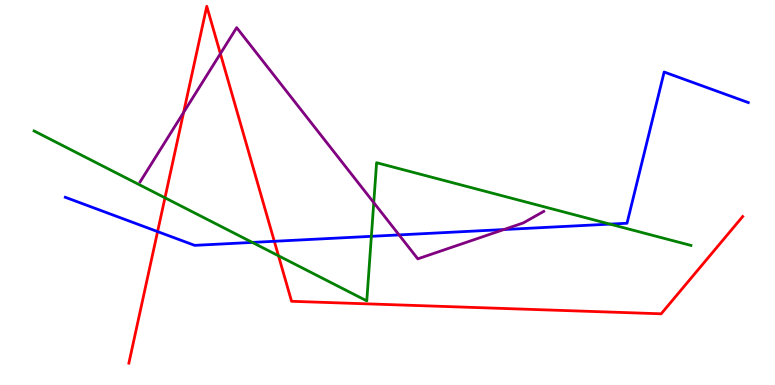[{'lines': ['blue', 'red'], 'intersections': [{'x': 2.03, 'y': 3.98}, {'x': 3.54, 'y': 3.73}]}, {'lines': ['green', 'red'], 'intersections': [{'x': 2.13, 'y': 4.86}, {'x': 3.59, 'y': 3.36}]}, {'lines': ['purple', 'red'], 'intersections': [{'x': 2.37, 'y': 7.08}, {'x': 2.84, 'y': 8.61}]}, {'lines': ['blue', 'green'], 'intersections': [{'x': 3.26, 'y': 3.7}, {'x': 4.79, 'y': 3.86}, {'x': 7.87, 'y': 4.18}]}, {'lines': ['blue', 'purple'], 'intersections': [{'x': 5.15, 'y': 3.9}, {'x': 6.5, 'y': 4.04}]}, {'lines': ['green', 'purple'], 'intersections': [{'x': 4.82, 'y': 4.74}]}]